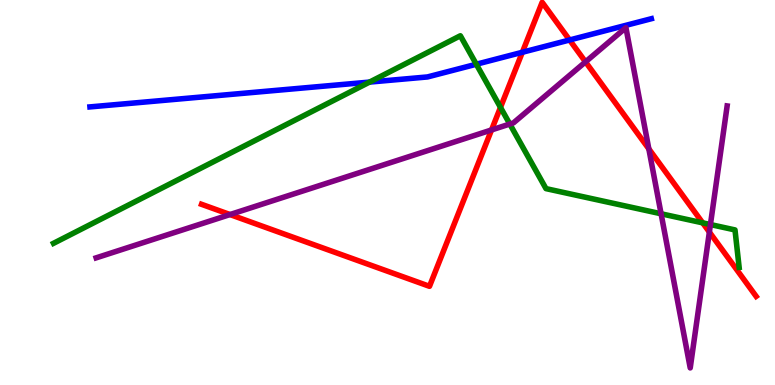[{'lines': ['blue', 'red'], 'intersections': [{'x': 6.74, 'y': 8.64}, {'x': 7.35, 'y': 8.96}]}, {'lines': ['green', 'red'], 'intersections': [{'x': 6.46, 'y': 7.21}, {'x': 9.07, 'y': 4.21}]}, {'lines': ['purple', 'red'], 'intersections': [{'x': 2.97, 'y': 4.43}, {'x': 6.34, 'y': 6.62}, {'x': 7.55, 'y': 8.39}, {'x': 8.37, 'y': 6.13}, {'x': 9.15, 'y': 3.97}]}, {'lines': ['blue', 'green'], 'intersections': [{'x': 4.77, 'y': 7.87}, {'x': 6.15, 'y': 8.33}]}, {'lines': ['blue', 'purple'], 'intersections': []}, {'lines': ['green', 'purple'], 'intersections': [{'x': 6.58, 'y': 6.78}, {'x': 8.53, 'y': 4.45}, {'x': 9.17, 'y': 4.17}]}]